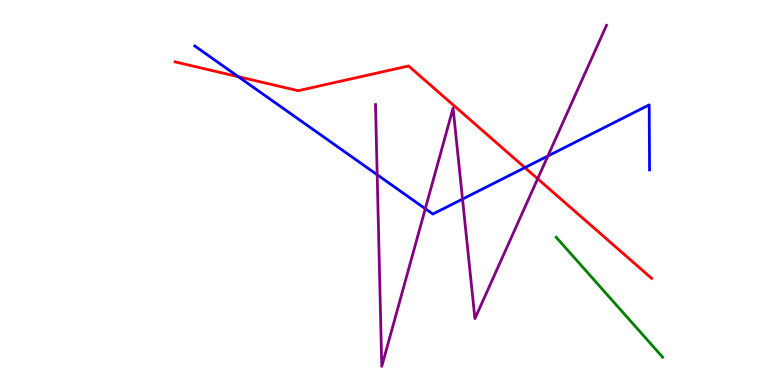[{'lines': ['blue', 'red'], 'intersections': [{'x': 3.07, 'y': 8.01}, {'x': 6.77, 'y': 5.65}]}, {'lines': ['green', 'red'], 'intersections': []}, {'lines': ['purple', 'red'], 'intersections': [{'x': 6.94, 'y': 5.36}]}, {'lines': ['blue', 'green'], 'intersections': []}, {'lines': ['blue', 'purple'], 'intersections': [{'x': 4.87, 'y': 5.46}, {'x': 5.49, 'y': 4.58}, {'x': 5.97, 'y': 4.83}, {'x': 7.07, 'y': 5.95}]}, {'lines': ['green', 'purple'], 'intersections': []}]